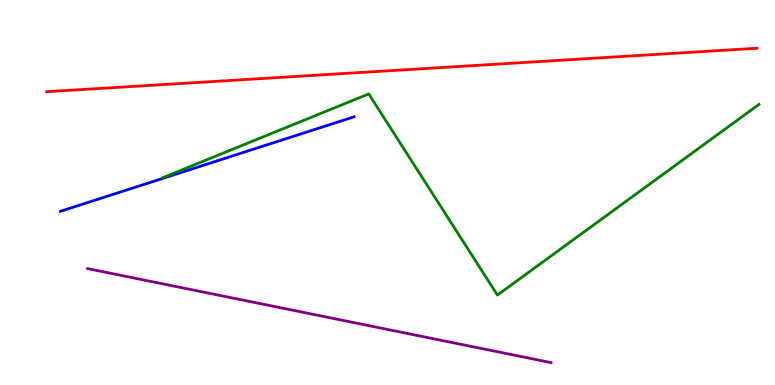[{'lines': ['blue', 'red'], 'intersections': []}, {'lines': ['green', 'red'], 'intersections': []}, {'lines': ['purple', 'red'], 'intersections': []}, {'lines': ['blue', 'green'], 'intersections': []}, {'lines': ['blue', 'purple'], 'intersections': []}, {'lines': ['green', 'purple'], 'intersections': []}]